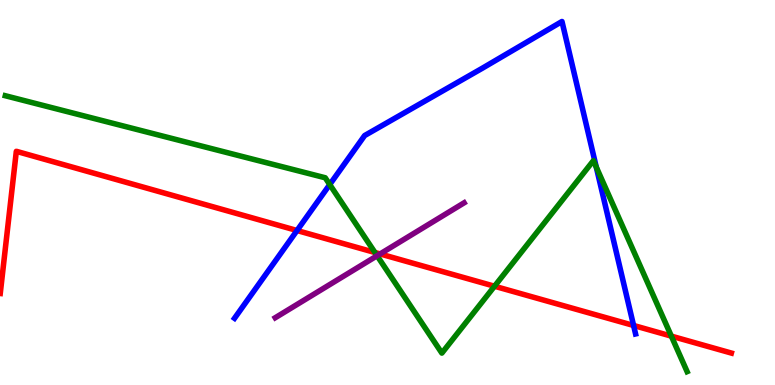[{'lines': ['blue', 'red'], 'intersections': [{'x': 3.83, 'y': 4.01}, {'x': 8.18, 'y': 1.55}]}, {'lines': ['green', 'red'], 'intersections': [{'x': 4.84, 'y': 3.44}, {'x': 6.38, 'y': 2.57}, {'x': 8.66, 'y': 1.27}]}, {'lines': ['purple', 'red'], 'intersections': [{'x': 4.9, 'y': 3.4}]}, {'lines': ['blue', 'green'], 'intersections': [{'x': 4.25, 'y': 5.21}, {'x': 7.69, 'y': 5.66}]}, {'lines': ['blue', 'purple'], 'intersections': []}, {'lines': ['green', 'purple'], 'intersections': [{'x': 4.87, 'y': 3.36}]}]